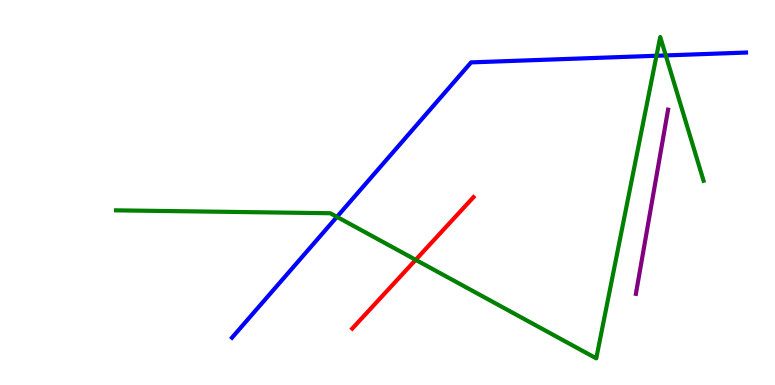[{'lines': ['blue', 'red'], 'intersections': []}, {'lines': ['green', 'red'], 'intersections': [{'x': 5.36, 'y': 3.25}]}, {'lines': ['purple', 'red'], 'intersections': []}, {'lines': ['blue', 'green'], 'intersections': [{'x': 4.35, 'y': 4.37}, {'x': 8.47, 'y': 8.55}, {'x': 8.59, 'y': 8.56}]}, {'lines': ['blue', 'purple'], 'intersections': []}, {'lines': ['green', 'purple'], 'intersections': []}]